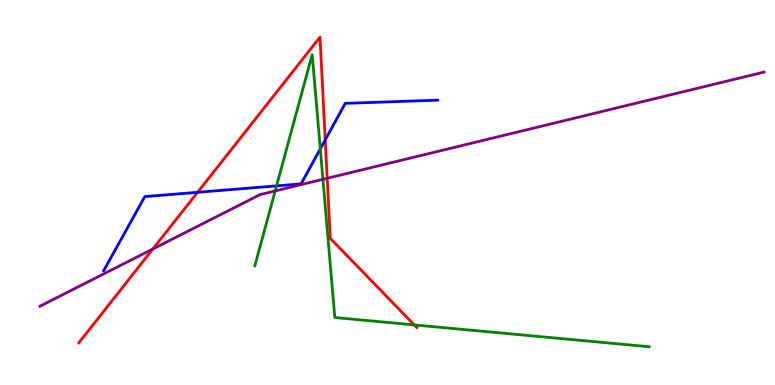[{'lines': ['blue', 'red'], 'intersections': [{'x': 2.55, 'y': 5.01}, {'x': 4.2, 'y': 6.37}]}, {'lines': ['green', 'red'], 'intersections': [{'x': 5.35, 'y': 1.56}]}, {'lines': ['purple', 'red'], 'intersections': [{'x': 1.97, 'y': 3.53}, {'x': 4.22, 'y': 5.37}]}, {'lines': ['blue', 'green'], 'intersections': [{'x': 3.57, 'y': 5.17}, {'x': 4.13, 'y': 6.13}]}, {'lines': ['blue', 'purple'], 'intersections': []}, {'lines': ['green', 'purple'], 'intersections': [{'x': 3.55, 'y': 5.04}, {'x': 4.17, 'y': 5.34}]}]